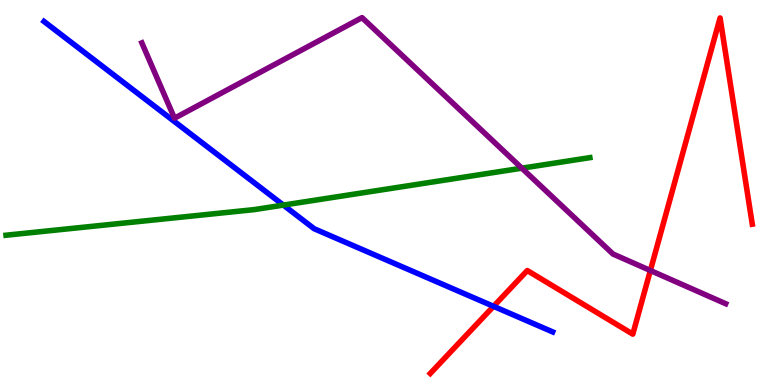[{'lines': ['blue', 'red'], 'intersections': [{'x': 6.37, 'y': 2.04}]}, {'lines': ['green', 'red'], 'intersections': []}, {'lines': ['purple', 'red'], 'intersections': [{'x': 8.39, 'y': 2.97}]}, {'lines': ['blue', 'green'], 'intersections': [{'x': 3.66, 'y': 4.67}]}, {'lines': ['blue', 'purple'], 'intersections': []}, {'lines': ['green', 'purple'], 'intersections': [{'x': 6.73, 'y': 5.63}]}]